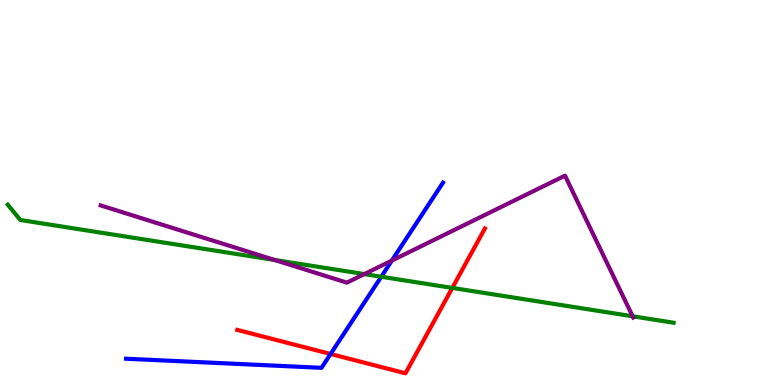[{'lines': ['blue', 'red'], 'intersections': [{'x': 4.27, 'y': 0.806}]}, {'lines': ['green', 'red'], 'intersections': [{'x': 5.84, 'y': 2.52}]}, {'lines': ['purple', 'red'], 'intersections': []}, {'lines': ['blue', 'green'], 'intersections': [{'x': 4.92, 'y': 2.81}]}, {'lines': ['blue', 'purple'], 'intersections': [{'x': 5.06, 'y': 3.23}]}, {'lines': ['green', 'purple'], 'intersections': [{'x': 3.54, 'y': 3.25}, {'x': 4.7, 'y': 2.88}, {'x': 8.16, 'y': 1.78}]}]